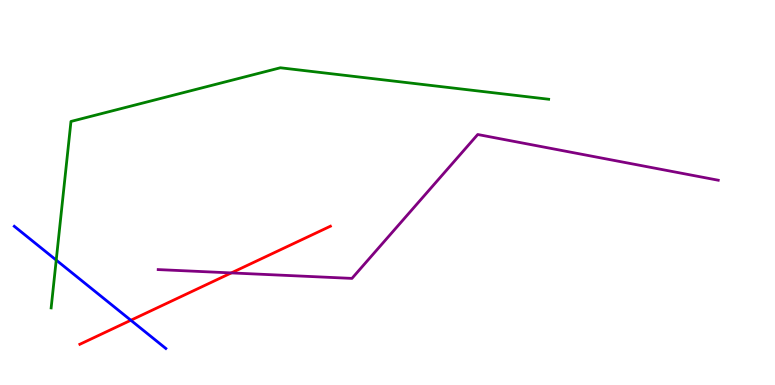[{'lines': ['blue', 'red'], 'intersections': [{'x': 1.69, 'y': 1.68}]}, {'lines': ['green', 'red'], 'intersections': []}, {'lines': ['purple', 'red'], 'intersections': [{'x': 2.98, 'y': 2.91}]}, {'lines': ['blue', 'green'], 'intersections': [{'x': 0.725, 'y': 3.24}]}, {'lines': ['blue', 'purple'], 'intersections': []}, {'lines': ['green', 'purple'], 'intersections': []}]